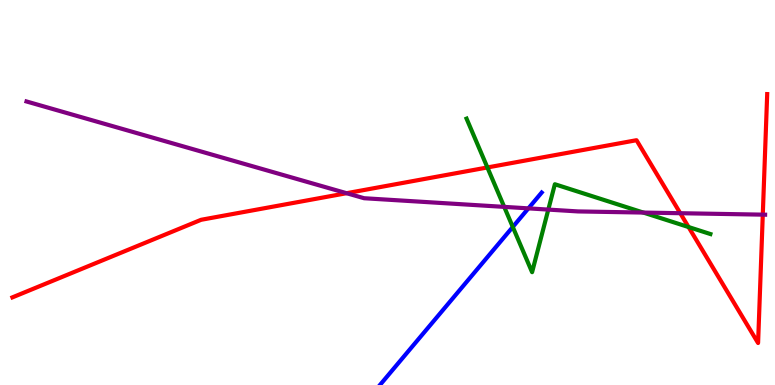[{'lines': ['blue', 'red'], 'intersections': []}, {'lines': ['green', 'red'], 'intersections': [{'x': 6.29, 'y': 5.65}, {'x': 8.88, 'y': 4.1}]}, {'lines': ['purple', 'red'], 'intersections': [{'x': 4.47, 'y': 4.98}, {'x': 8.78, 'y': 4.46}, {'x': 9.84, 'y': 4.42}]}, {'lines': ['blue', 'green'], 'intersections': [{'x': 6.62, 'y': 4.11}]}, {'lines': ['blue', 'purple'], 'intersections': [{'x': 6.82, 'y': 4.59}]}, {'lines': ['green', 'purple'], 'intersections': [{'x': 6.51, 'y': 4.63}, {'x': 7.07, 'y': 4.56}, {'x': 8.3, 'y': 4.48}]}]